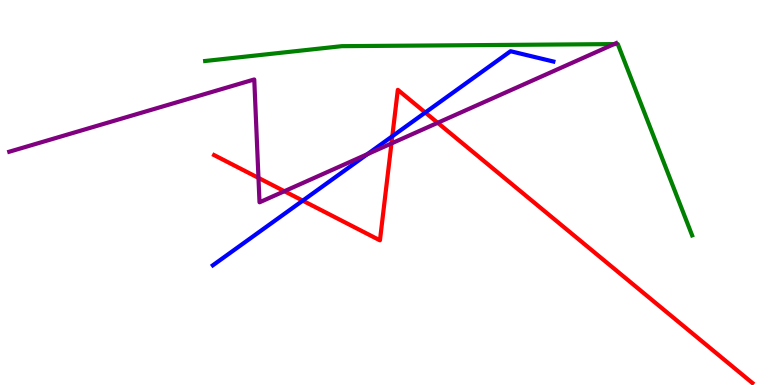[{'lines': ['blue', 'red'], 'intersections': [{'x': 3.91, 'y': 4.79}, {'x': 5.06, 'y': 6.46}, {'x': 5.49, 'y': 7.08}]}, {'lines': ['green', 'red'], 'intersections': []}, {'lines': ['purple', 'red'], 'intersections': [{'x': 3.34, 'y': 5.38}, {'x': 3.67, 'y': 5.03}, {'x': 5.05, 'y': 6.27}, {'x': 5.65, 'y': 6.81}]}, {'lines': ['blue', 'green'], 'intersections': []}, {'lines': ['blue', 'purple'], 'intersections': [{'x': 4.74, 'y': 5.99}]}, {'lines': ['green', 'purple'], 'intersections': [{'x': 7.92, 'y': 8.86}]}]